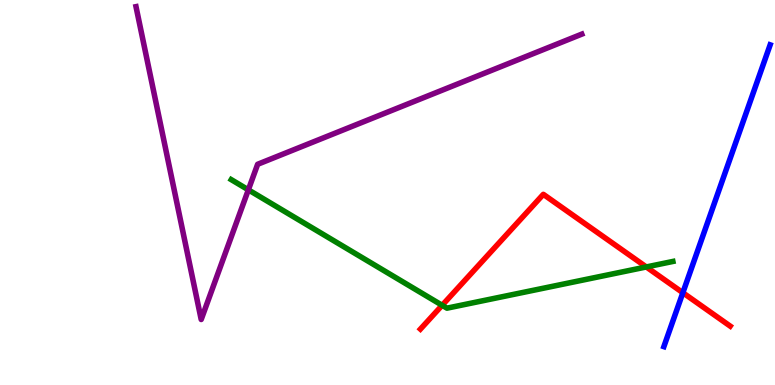[{'lines': ['blue', 'red'], 'intersections': [{'x': 8.81, 'y': 2.4}]}, {'lines': ['green', 'red'], 'intersections': [{'x': 5.71, 'y': 2.07}, {'x': 8.34, 'y': 3.07}]}, {'lines': ['purple', 'red'], 'intersections': []}, {'lines': ['blue', 'green'], 'intersections': []}, {'lines': ['blue', 'purple'], 'intersections': []}, {'lines': ['green', 'purple'], 'intersections': [{'x': 3.2, 'y': 5.07}]}]